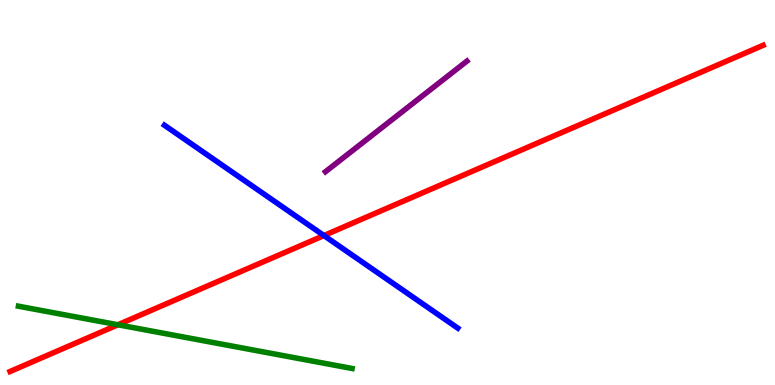[{'lines': ['blue', 'red'], 'intersections': [{'x': 4.18, 'y': 3.88}]}, {'lines': ['green', 'red'], 'intersections': [{'x': 1.52, 'y': 1.56}]}, {'lines': ['purple', 'red'], 'intersections': []}, {'lines': ['blue', 'green'], 'intersections': []}, {'lines': ['blue', 'purple'], 'intersections': []}, {'lines': ['green', 'purple'], 'intersections': []}]